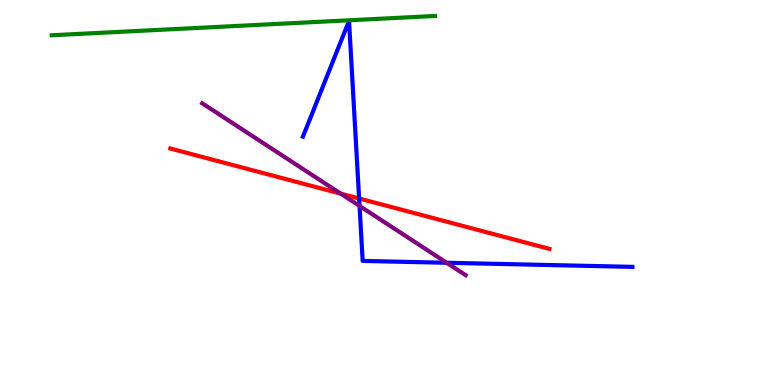[{'lines': ['blue', 'red'], 'intersections': [{'x': 4.63, 'y': 4.84}]}, {'lines': ['green', 'red'], 'intersections': []}, {'lines': ['purple', 'red'], 'intersections': [{'x': 4.4, 'y': 4.97}]}, {'lines': ['blue', 'green'], 'intersections': []}, {'lines': ['blue', 'purple'], 'intersections': [{'x': 4.64, 'y': 4.65}, {'x': 5.76, 'y': 3.17}]}, {'lines': ['green', 'purple'], 'intersections': []}]